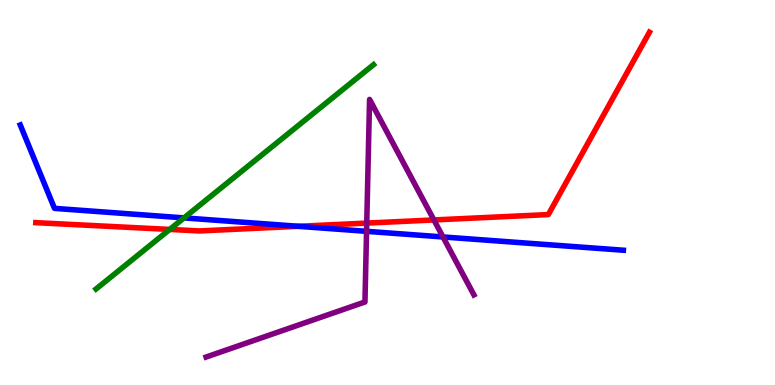[{'lines': ['blue', 'red'], 'intersections': [{'x': 3.85, 'y': 4.12}]}, {'lines': ['green', 'red'], 'intersections': [{'x': 2.19, 'y': 4.04}]}, {'lines': ['purple', 'red'], 'intersections': [{'x': 4.73, 'y': 4.21}, {'x': 5.6, 'y': 4.29}]}, {'lines': ['blue', 'green'], 'intersections': [{'x': 2.37, 'y': 4.34}]}, {'lines': ['blue', 'purple'], 'intersections': [{'x': 4.73, 'y': 3.99}, {'x': 5.72, 'y': 3.85}]}, {'lines': ['green', 'purple'], 'intersections': []}]